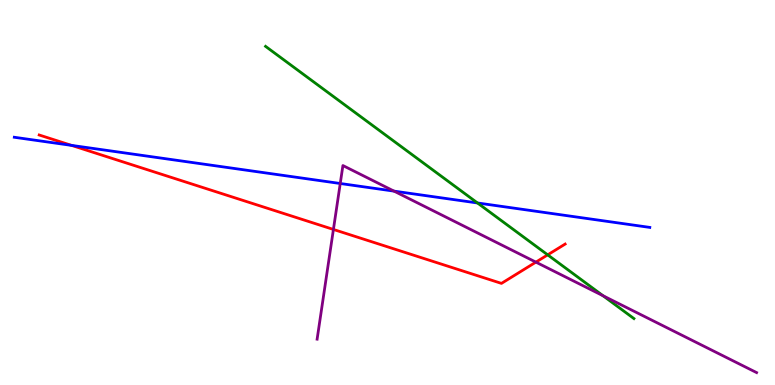[{'lines': ['blue', 'red'], 'intersections': [{'x': 0.924, 'y': 6.22}]}, {'lines': ['green', 'red'], 'intersections': [{'x': 7.07, 'y': 3.38}]}, {'lines': ['purple', 'red'], 'intersections': [{'x': 4.3, 'y': 4.04}, {'x': 6.91, 'y': 3.19}]}, {'lines': ['blue', 'green'], 'intersections': [{'x': 6.16, 'y': 4.73}]}, {'lines': ['blue', 'purple'], 'intersections': [{'x': 4.39, 'y': 5.23}, {'x': 5.08, 'y': 5.04}]}, {'lines': ['green', 'purple'], 'intersections': [{'x': 7.78, 'y': 2.32}]}]